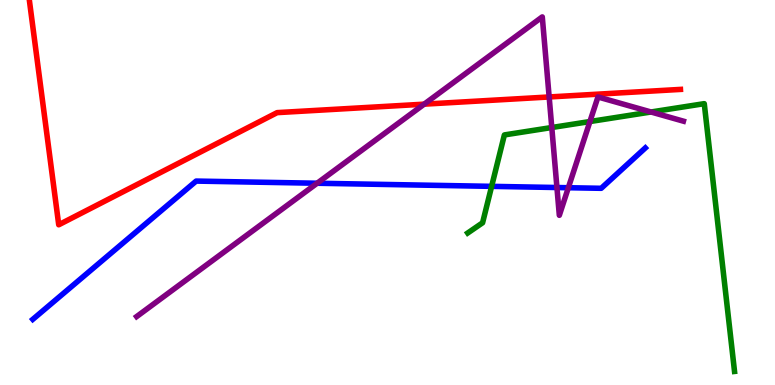[{'lines': ['blue', 'red'], 'intersections': []}, {'lines': ['green', 'red'], 'intersections': []}, {'lines': ['purple', 'red'], 'intersections': [{'x': 5.47, 'y': 7.29}, {'x': 7.09, 'y': 7.48}]}, {'lines': ['blue', 'green'], 'intersections': [{'x': 6.34, 'y': 5.16}]}, {'lines': ['blue', 'purple'], 'intersections': [{'x': 4.09, 'y': 5.24}, {'x': 7.19, 'y': 5.13}, {'x': 7.33, 'y': 5.12}]}, {'lines': ['green', 'purple'], 'intersections': [{'x': 7.12, 'y': 6.69}, {'x': 7.61, 'y': 6.84}, {'x': 8.4, 'y': 7.09}]}]